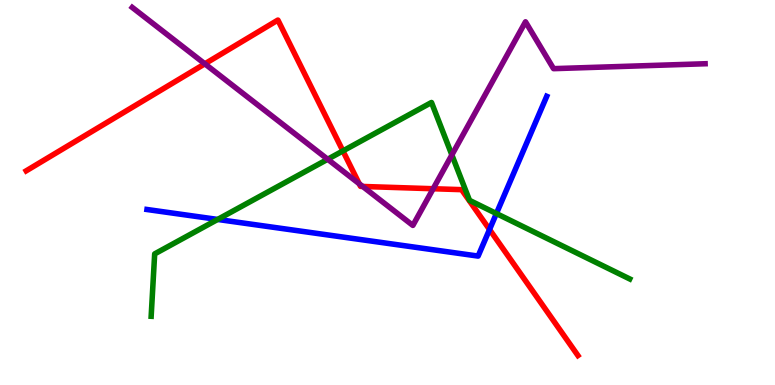[{'lines': ['blue', 'red'], 'intersections': [{'x': 6.32, 'y': 4.04}]}, {'lines': ['green', 'red'], 'intersections': [{'x': 4.42, 'y': 6.08}]}, {'lines': ['purple', 'red'], 'intersections': [{'x': 2.64, 'y': 8.34}, {'x': 4.64, 'y': 5.23}, {'x': 4.68, 'y': 5.16}, {'x': 5.59, 'y': 5.1}]}, {'lines': ['blue', 'green'], 'intersections': [{'x': 2.81, 'y': 4.3}, {'x': 6.41, 'y': 4.45}]}, {'lines': ['blue', 'purple'], 'intersections': []}, {'lines': ['green', 'purple'], 'intersections': [{'x': 4.23, 'y': 5.86}, {'x': 5.83, 'y': 5.98}]}]